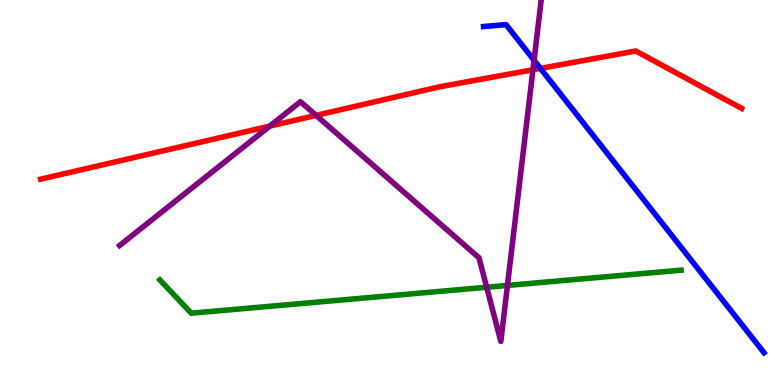[{'lines': ['blue', 'red'], 'intersections': [{'x': 6.97, 'y': 8.22}]}, {'lines': ['green', 'red'], 'intersections': []}, {'lines': ['purple', 'red'], 'intersections': [{'x': 3.48, 'y': 6.72}, {'x': 4.08, 'y': 7.0}, {'x': 6.88, 'y': 8.19}]}, {'lines': ['blue', 'green'], 'intersections': []}, {'lines': ['blue', 'purple'], 'intersections': [{'x': 6.89, 'y': 8.43}]}, {'lines': ['green', 'purple'], 'intersections': [{'x': 6.28, 'y': 2.54}, {'x': 6.55, 'y': 2.59}]}]